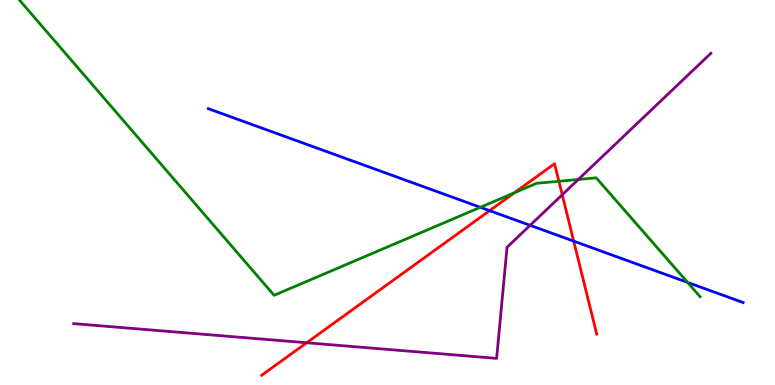[{'lines': ['blue', 'red'], 'intersections': [{'x': 6.32, 'y': 4.53}, {'x': 7.4, 'y': 3.74}]}, {'lines': ['green', 'red'], 'intersections': [{'x': 6.64, 'y': 4.99}, {'x': 7.21, 'y': 5.29}]}, {'lines': ['purple', 'red'], 'intersections': [{'x': 3.96, 'y': 1.1}, {'x': 7.25, 'y': 4.94}]}, {'lines': ['blue', 'green'], 'intersections': [{'x': 6.2, 'y': 4.62}, {'x': 8.87, 'y': 2.66}]}, {'lines': ['blue', 'purple'], 'intersections': [{'x': 6.84, 'y': 4.15}]}, {'lines': ['green', 'purple'], 'intersections': [{'x': 7.46, 'y': 5.34}]}]